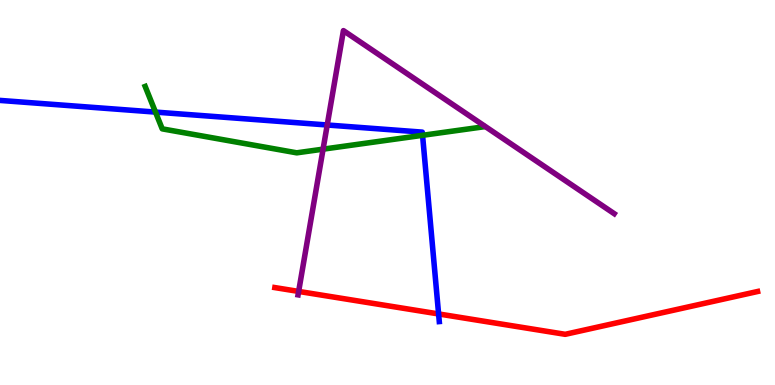[{'lines': ['blue', 'red'], 'intersections': [{'x': 5.66, 'y': 1.85}]}, {'lines': ['green', 'red'], 'intersections': []}, {'lines': ['purple', 'red'], 'intersections': [{'x': 3.85, 'y': 2.43}]}, {'lines': ['blue', 'green'], 'intersections': [{'x': 2.01, 'y': 7.09}, {'x': 5.45, 'y': 6.49}]}, {'lines': ['blue', 'purple'], 'intersections': [{'x': 4.22, 'y': 6.75}]}, {'lines': ['green', 'purple'], 'intersections': [{'x': 4.17, 'y': 6.13}]}]